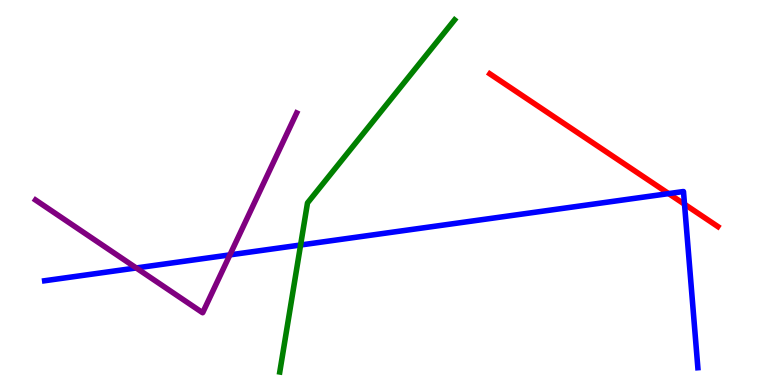[{'lines': ['blue', 'red'], 'intersections': [{'x': 8.63, 'y': 4.97}, {'x': 8.83, 'y': 4.7}]}, {'lines': ['green', 'red'], 'intersections': []}, {'lines': ['purple', 'red'], 'intersections': []}, {'lines': ['blue', 'green'], 'intersections': [{'x': 3.88, 'y': 3.64}]}, {'lines': ['blue', 'purple'], 'intersections': [{'x': 1.76, 'y': 3.04}, {'x': 2.97, 'y': 3.38}]}, {'lines': ['green', 'purple'], 'intersections': []}]